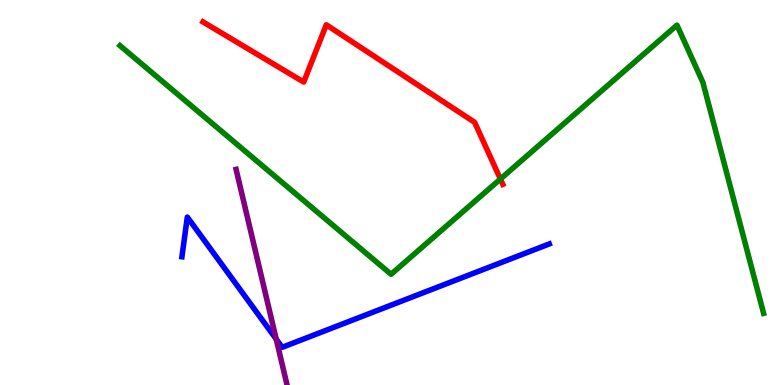[{'lines': ['blue', 'red'], 'intersections': []}, {'lines': ['green', 'red'], 'intersections': [{'x': 6.46, 'y': 5.35}]}, {'lines': ['purple', 'red'], 'intersections': []}, {'lines': ['blue', 'green'], 'intersections': []}, {'lines': ['blue', 'purple'], 'intersections': [{'x': 3.56, 'y': 1.19}]}, {'lines': ['green', 'purple'], 'intersections': []}]